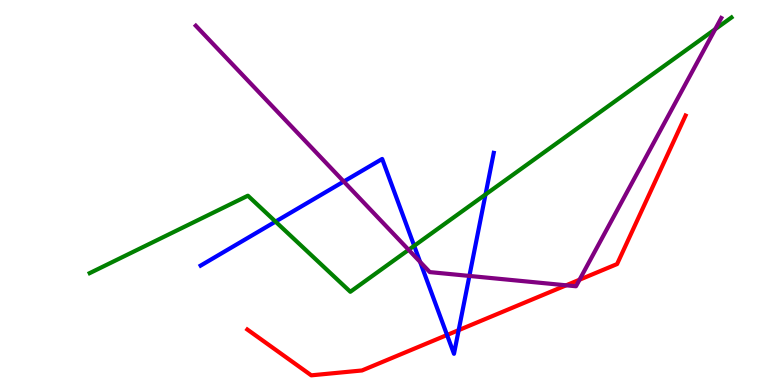[{'lines': ['blue', 'red'], 'intersections': [{'x': 5.77, 'y': 1.3}, {'x': 5.92, 'y': 1.42}]}, {'lines': ['green', 'red'], 'intersections': []}, {'lines': ['purple', 'red'], 'intersections': [{'x': 7.3, 'y': 2.59}, {'x': 7.48, 'y': 2.73}]}, {'lines': ['blue', 'green'], 'intersections': [{'x': 3.56, 'y': 4.24}, {'x': 5.34, 'y': 3.62}, {'x': 6.26, 'y': 4.95}]}, {'lines': ['blue', 'purple'], 'intersections': [{'x': 4.44, 'y': 5.29}, {'x': 5.42, 'y': 3.2}, {'x': 6.06, 'y': 2.83}]}, {'lines': ['green', 'purple'], 'intersections': [{'x': 5.27, 'y': 3.51}, {'x': 9.23, 'y': 9.24}]}]